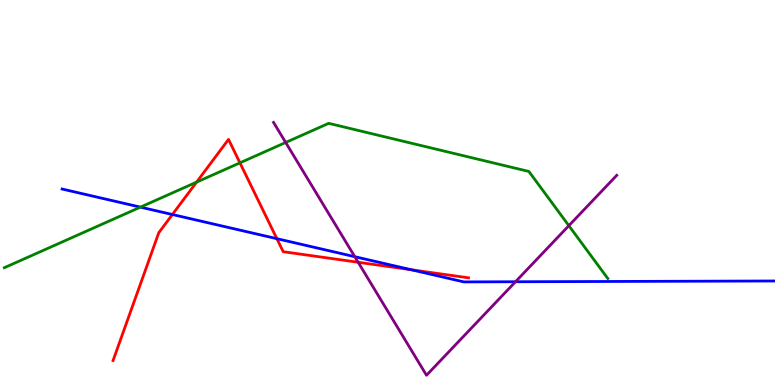[{'lines': ['blue', 'red'], 'intersections': [{'x': 2.22, 'y': 4.43}, {'x': 3.57, 'y': 3.8}, {'x': 5.31, 'y': 2.99}]}, {'lines': ['green', 'red'], 'intersections': [{'x': 2.54, 'y': 5.27}, {'x': 3.1, 'y': 5.77}]}, {'lines': ['purple', 'red'], 'intersections': [{'x': 4.62, 'y': 3.19}]}, {'lines': ['blue', 'green'], 'intersections': [{'x': 1.81, 'y': 4.62}]}, {'lines': ['blue', 'purple'], 'intersections': [{'x': 4.58, 'y': 3.33}, {'x': 6.65, 'y': 2.68}]}, {'lines': ['green', 'purple'], 'intersections': [{'x': 3.69, 'y': 6.3}, {'x': 7.34, 'y': 4.14}]}]